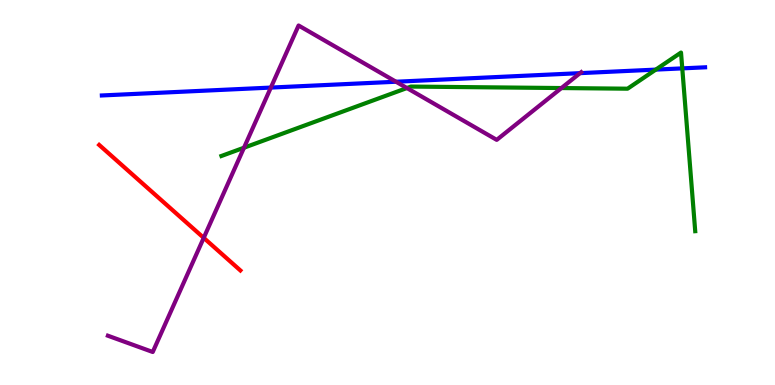[{'lines': ['blue', 'red'], 'intersections': []}, {'lines': ['green', 'red'], 'intersections': []}, {'lines': ['purple', 'red'], 'intersections': [{'x': 2.63, 'y': 3.82}]}, {'lines': ['blue', 'green'], 'intersections': [{'x': 8.46, 'y': 8.19}, {'x': 8.8, 'y': 8.22}]}, {'lines': ['blue', 'purple'], 'intersections': [{'x': 3.49, 'y': 7.73}, {'x': 5.11, 'y': 7.88}, {'x': 7.48, 'y': 8.1}]}, {'lines': ['green', 'purple'], 'intersections': [{'x': 3.15, 'y': 6.16}, {'x': 5.25, 'y': 7.71}, {'x': 7.24, 'y': 7.71}]}]